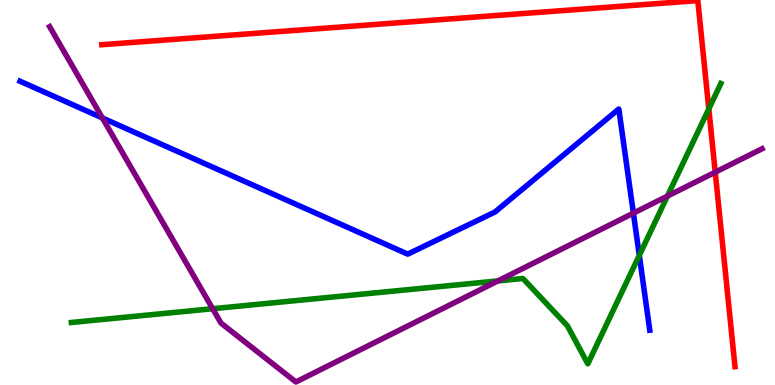[{'lines': ['blue', 'red'], 'intersections': []}, {'lines': ['green', 'red'], 'intersections': [{'x': 9.15, 'y': 7.17}]}, {'lines': ['purple', 'red'], 'intersections': [{'x': 9.23, 'y': 5.53}]}, {'lines': ['blue', 'green'], 'intersections': [{'x': 8.25, 'y': 3.37}]}, {'lines': ['blue', 'purple'], 'intersections': [{'x': 1.32, 'y': 6.94}, {'x': 8.17, 'y': 4.46}]}, {'lines': ['green', 'purple'], 'intersections': [{'x': 2.74, 'y': 1.98}, {'x': 6.42, 'y': 2.7}, {'x': 8.61, 'y': 4.91}]}]